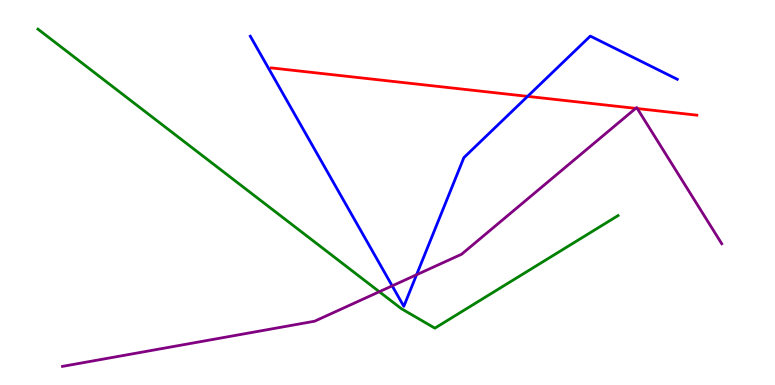[{'lines': ['blue', 'red'], 'intersections': [{'x': 6.81, 'y': 7.5}]}, {'lines': ['green', 'red'], 'intersections': []}, {'lines': ['purple', 'red'], 'intersections': [{'x': 8.2, 'y': 7.19}, {'x': 8.22, 'y': 7.18}]}, {'lines': ['blue', 'green'], 'intersections': []}, {'lines': ['blue', 'purple'], 'intersections': [{'x': 5.06, 'y': 2.58}, {'x': 5.38, 'y': 2.86}]}, {'lines': ['green', 'purple'], 'intersections': [{'x': 4.89, 'y': 2.42}]}]